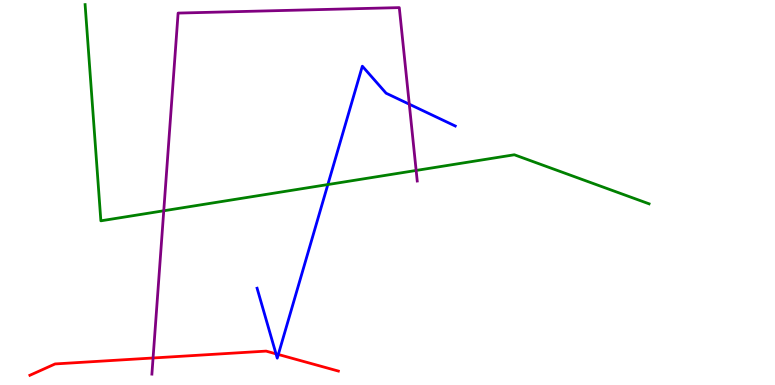[{'lines': ['blue', 'red'], 'intersections': [{'x': 3.56, 'y': 0.809}, {'x': 3.59, 'y': 0.793}]}, {'lines': ['green', 'red'], 'intersections': []}, {'lines': ['purple', 'red'], 'intersections': [{'x': 1.98, 'y': 0.702}]}, {'lines': ['blue', 'green'], 'intersections': [{'x': 4.23, 'y': 5.21}]}, {'lines': ['blue', 'purple'], 'intersections': [{'x': 5.28, 'y': 7.29}]}, {'lines': ['green', 'purple'], 'intersections': [{'x': 2.11, 'y': 4.53}, {'x': 5.37, 'y': 5.57}]}]